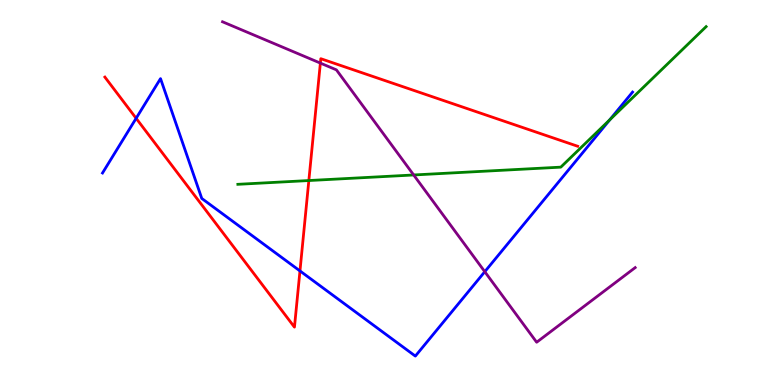[{'lines': ['blue', 'red'], 'intersections': [{'x': 1.76, 'y': 6.93}, {'x': 3.87, 'y': 2.96}]}, {'lines': ['green', 'red'], 'intersections': [{'x': 3.99, 'y': 5.31}]}, {'lines': ['purple', 'red'], 'intersections': [{'x': 4.13, 'y': 8.36}]}, {'lines': ['blue', 'green'], 'intersections': [{'x': 7.87, 'y': 6.89}]}, {'lines': ['blue', 'purple'], 'intersections': [{'x': 6.26, 'y': 2.94}]}, {'lines': ['green', 'purple'], 'intersections': [{'x': 5.34, 'y': 5.46}]}]